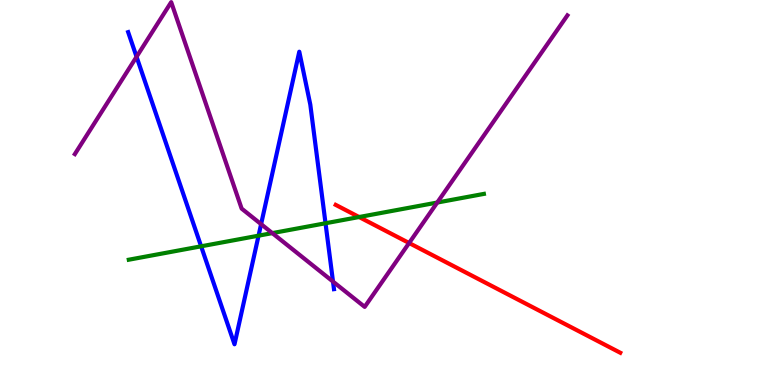[{'lines': ['blue', 'red'], 'intersections': []}, {'lines': ['green', 'red'], 'intersections': [{'x': 4.63, 'y': 4.36}]}, {'lines': ['purple', 'red'], 'intersections': [{'x': 5.28, 'y': 3.69}]}, {'lines': ['blue', 'green'], 'intersections': [{'x': 2.6, 'y': 3.6}, {'x': 3.34, 'y': 3.88}, {'x': 4.2, 'y': 4.2}]}, {'lines': ['blue', 'purple'], 'intersections': [{'x': 1.76, 'y': 8.53}, {'x': 3.37, 'y': 4.18}, {'x': 4.3, 'y': 2.69}]}, {'lines': ['green', 'purple'], 'intersections': [{'x': 3.51, 'y': 3.95}, {'x': 5.64, 'y': 4.74}]}]